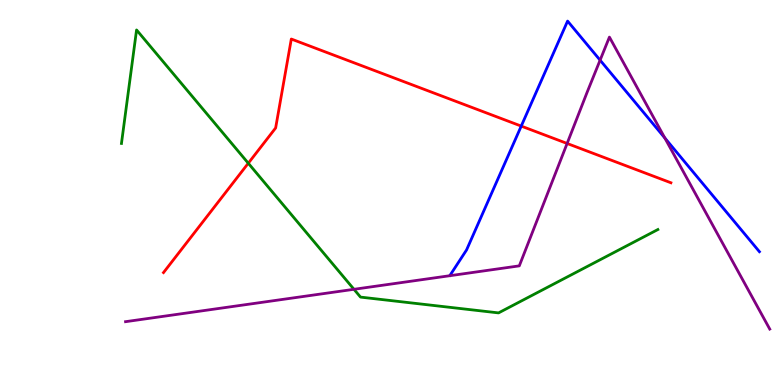[{'lines': ['blue', 'red'], 'intersections': [{'x': 6.73, 'y': 6.72}]}, {'lines': ['green', 'red'], 'intersections': [{'x': 3.2, 'y': 5.76}]}, {'lines': ['purple', 'red'], 'intersections': [{'x': 7.32, 'y': 6.27}]}, {'lines': ['blue', 'green'], 'intersections': []}, {'lines': ['blue', 'purple'], 'intersections': [{'x': 7.74, 'y': 8.44}, {'x': 8.58, 'y': 6.42}]}, {'lines': ['green', 'purple'], 'intersections': [{'x': 4.57, 'y': 2.49}]}]